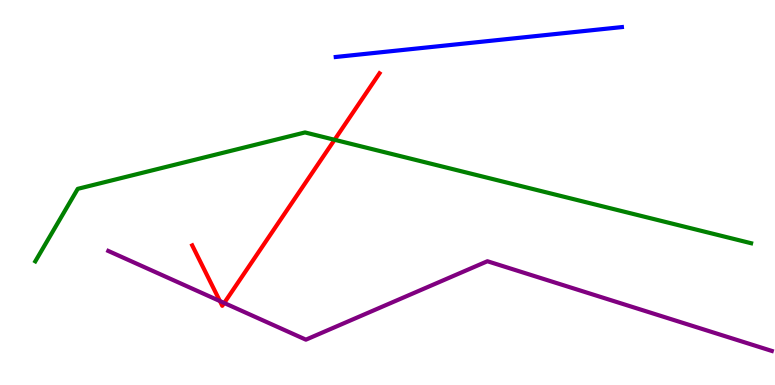[{'lines': ['blue', 'red'], 'intersections': []}, {'lines': ['green', 'red'], 'intersections': [{'x': 4.32, 'y': 6.37}]}, {'lines': ['purple', 'red'], 'intersections': [{'x': 2.84, 'y': 2.18}, {'x': 2.89, 'y': 2.13}]}, {'lines': ['blue', 'green'], 'intersections': []}, {'lines': ['blue', 'purple'], 'intersections': []}, {'lines': ['green', 'purple'], 'intersections': []}]